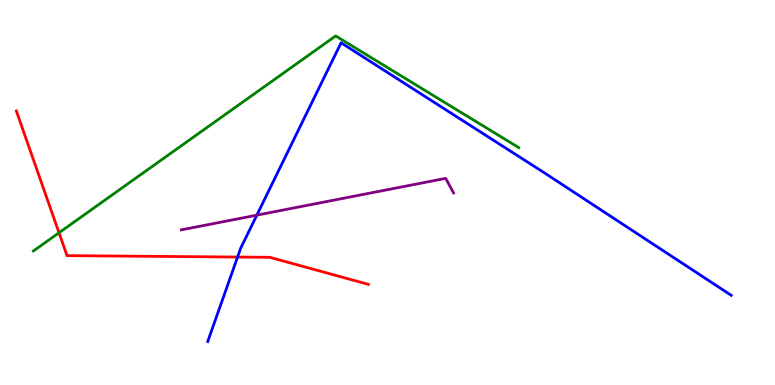[{'lines': ['blue', 'red'], 'intersections': [{'x': 3.07, 'y': 3.32}]}, {'lines': ['green', 'red'], 'intersections': [{'x': 0.761, 'y': 3.95}]}, {'lines': ['purple', 'red'], 'intersections': []}, {'lines': ['blue', 'green'], 'intersections': []}, {'lines': ['blue', 'purple'], 'intersections': [{'x': 3.31, 'y': 4.41}]}, {'lines': ['green', 'purple'], 'intersections': []}]